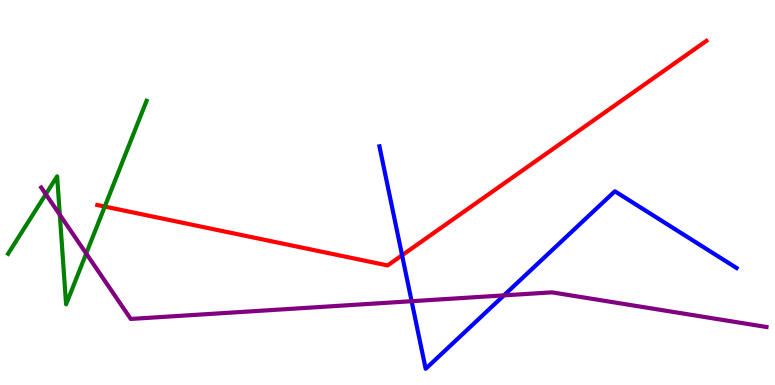[{'lines': ['blue', 'red'], 'intersections': [{'x': 5.19, 'y': 3.37}]}, {'lines': ['green', 'red'], 'intersections': [{'x': 1.35, 'y': 4.63}]}, {'lines': ['purple', 'red'], 'intersections': []}, {'lines': ['blue', 'green'], 'intersections': []}, {'lines': ['blue', 'purple'], 'intersections': [{'x': 5.31, 'y': 2.18}, {'x': 6.5, 'y': 2.33}]}, {'lines': ['green', 'purple'], 'intersections': [{'x': 0.591, 'y': 4.96}, {'x': 0.772, 'y': 4.42}, {'x': 1.11, 'y': 3.42}]}]